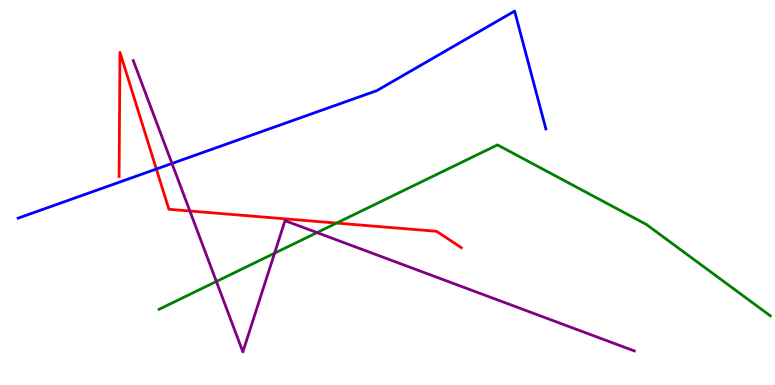[{'lines': ['blue', 'red'], 'intersections': [{'x': 2.02, 'y': 5.61}]}, {'lines': ['green', 'red'], 'intersections': [{'x': 4.34, 'y': 4.21}]}, {'lines': ['purple', 'red'], 'intersections': [{'x': 2.45, 'y': 4.52}]}, {'lines': ['blue', 'green'], 'intersections': []}, {'lines': ['blue', 'purple'], 'intersections': [{'x': 2.22, 'y': 5.75}]}, {'lines': ['green', 'purple'], 'intersections': [{'x': 2.79, 'y': 2.69}, {'x': 3.54, 'y': 3.42}, {'x': 4.09, 'y': 3.96}]}]